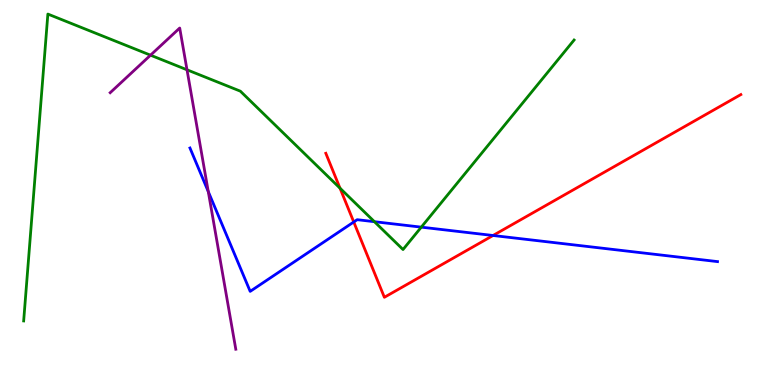[{'lines': ['blue', 'red'], 'intersections': [{'x': 4.56, 'y': 4.23}, {'x': 6.36, 'y': 3.88}]}, {'lines': ['green', 'red'], 'intersections': [{'x': 4.39, 'y': 5.11}]}, {'lines': ['purple', 'red'], 'intersections': []}, {'lines': ['blue', 'green'], 'intersections': [{'x': 4.83, 'y': 4.24}, {'x': 5.44, 'y': 4.1}]}, {'lines': ['blue', 'purple'], 'intersections': [{'x': 2.69, 'y': 5.02}]}, {'lines': ['green', 'purple'], 'intersections': [{'x': 1.94, 'y': 8.57}, {'x': 2.41, 'y': 8.19}]}]